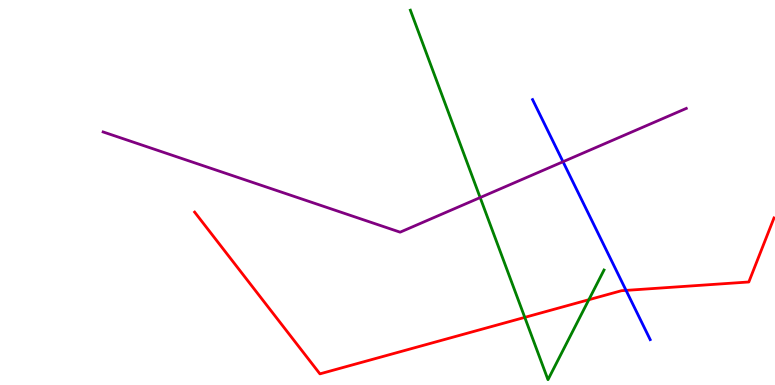[{'lines': ['blue', 'red'], 'intersections': [{'x': 8.08, 'y': 2.46}]}, {'lines': ['green', 'red'], 'intersections': [{'x': 6.77, 'y': 1.76}, {'x': 7.6, 'y': 2.22}]}, {'lines': ['purple', 'red'], 'intersections': []}, {'lines': ['blue', 'green'], 'intersections': []}, {'lines': ['blue', 'purple'], 'intersections': [{'x': 7.26, 'y': 5.8}]}, {'lines': ['green', 'purple'], 'intersections': [{'x': 6.2, 'y': 4.87}]}]